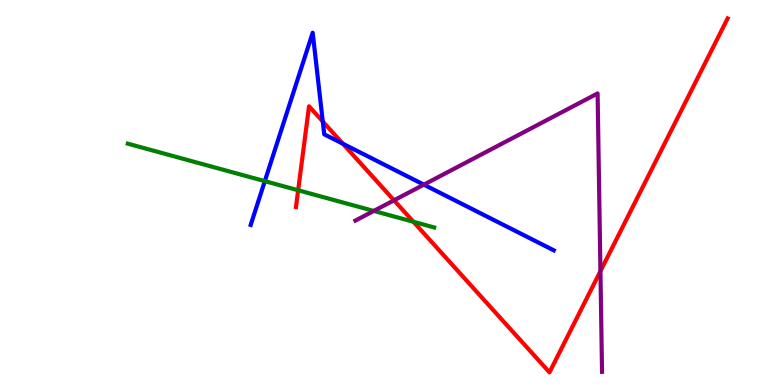[{'lines': ['blue', 'red'], 'intersections': [{'x': 4.16, 'y': 6.84}, {'x': 4.42, 'y': 6.27}]}, {'lines': ['green', 'red'], 'intersections': [{'x': 3.85, 'y': 5.06}, {'x': 5.33, 'y': 4.24}]}, {'lines': ['purple', 'red'], 'intersections': [{'x': 5.08, 'y': 4.8}, {'x': 7.75, 'y': 2.96}]}, {'lines': ['blue', 'green'], 'intersections': [{'x': 3.42, 'y': 5.3}]}, {'lines': ['blue', 'purple'], 'intersections': [{'x': 5.47, 'y': 5.2}]}, {'lines': ['green', 'purple'], 'intersections': [{'x': 4.82, 'y': 4.52}]}]